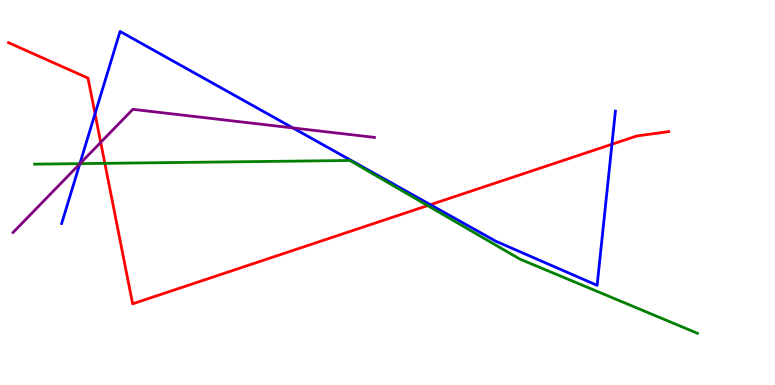[{'lines': ['blue', 'red'], 'intersections': [{'x': 1.23, 'y': 7.05}, {'x': 5.55, 'y': 4.68}, {'x': 7.9, 'y': 6.25}]}, {'lines': ['green', 'red'], 'intersections': [{'x': 1.35, 'y': 5.76}, {'x': 5.52, 'y': 4.66}]}, {'lines': ['purple', 'red'], 'intersections': [{'x': 1.3, 'y': 6.3}]}, {'lines': ['blue', 'green'], 'intersections': [{'x': 1.03, 'y': 5.75}]}, {'lines': ['blue', 'purple'], 'intersections': [{'x': 1.03, 'y': 5.74}, {'x': 3.78, 'y': 6.68}]}, {'lines': ['green', 'purple'], 'intersections': [{'x': 1.03, 'y': 5.75}]}]